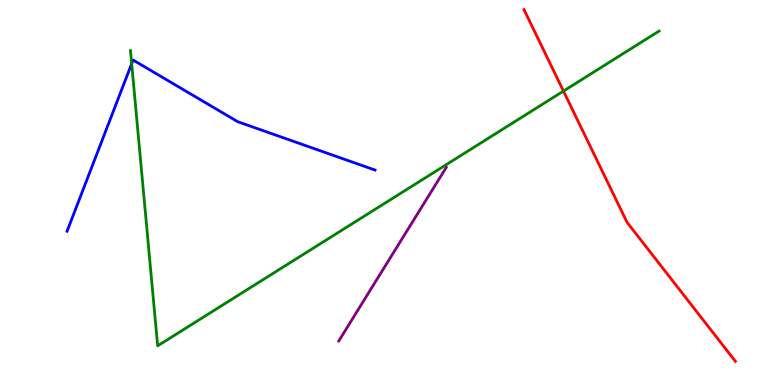[{'lines': ['blue', 'red'], 'intersections': []}, {'lines': ['green', 'red'], 'intersections': [{'x': 7.27, 'y': 7.63}]}, {'lines': ['purple', 'red'], 'intersections': []}, {'lines': ['blue', 'green'], 'intersections': [{'x': 1.7, 'y': 8.35}]}, {'lines': ['blue', 'purple'], 'intersections': []}, {'lines': ['green', 'purple'], 'intersections': []}]